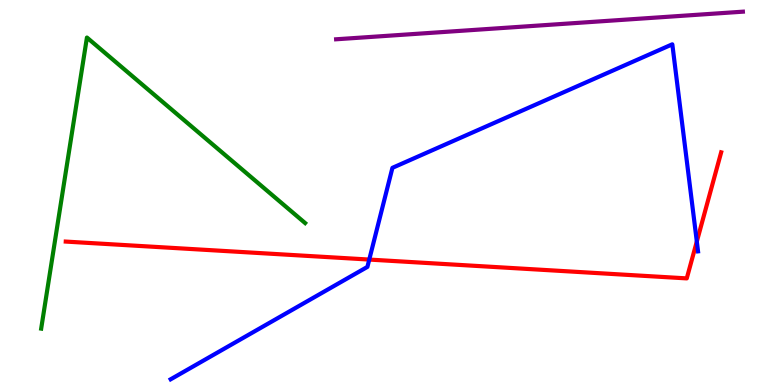[{'lines': ['blue', 'red'], 'intersections': [{'x': 4.76, 'y': 3.26}, {'x': 8.99, 'y': 3.73}]}, {'lines': ['green', 'red'], 'intersections': []}, {'lines': ['purple', 'red'], 'intersections': []}, {'lines': ['blue', 'green'], 'intersections': []}, {'lines': ['blue', 'purple'], 'intersections': []}, {'lines': ['green', 'purple'], 'intersections': []}]